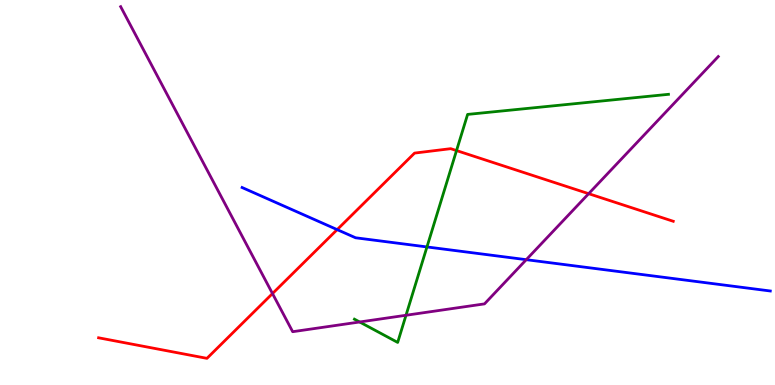[{'lines': ['blue', 'red'], 'intersections': [{'x': 4.35, 'y': 4.04}]}, {'lines': ['green', 'red'], 'intersections': [{'x': 5.89, 'y': 6.09}]}, {'lines': ['purple', 'red'], 'intersections': [{'x': 3.52, 'y': 2.38}, {'x': 7.6, 'y': 4.97}]}, {'lines': ['blue', 'green'], 'intersections': [{'x': 5.51, 'y': 3.59}]}, {'lines': ['blue', 'purple'], 'intersections': [{'x': 6.79, 'y': 3.26}]}, {'lines': ['green', 'purple'], 'intersections': [{'x': 4.64, 'y': 1.64}, {'x': 5.24, 'y': 1.81}]}]